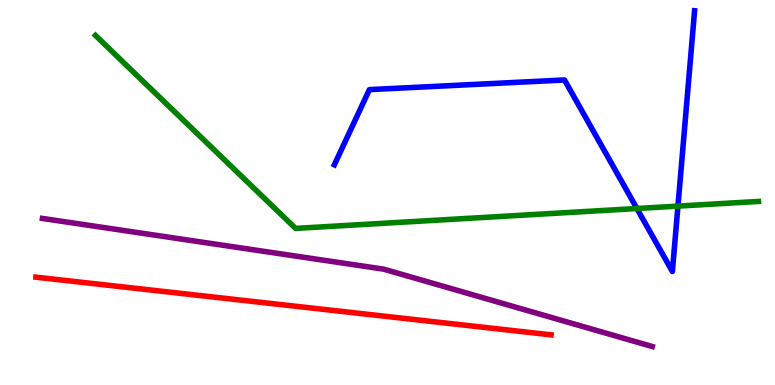[{'lines': ['blue', 'red'], 'intersections': []}, {'lines': ['green', 'red'], 'intersections': []}, {'lines': ['purple', 'red'], 'intersections': []}, {'lines': ['blue', 'green'], 'intersections': [{'x': 8.22, 'y': 4.58}, {'x': 8.75, 'y': 4.65}]}, {'lines': ['blue', 'purple'], 'intersections': []}, {'lines': ['green', 'purple'], 'intersections': []}]